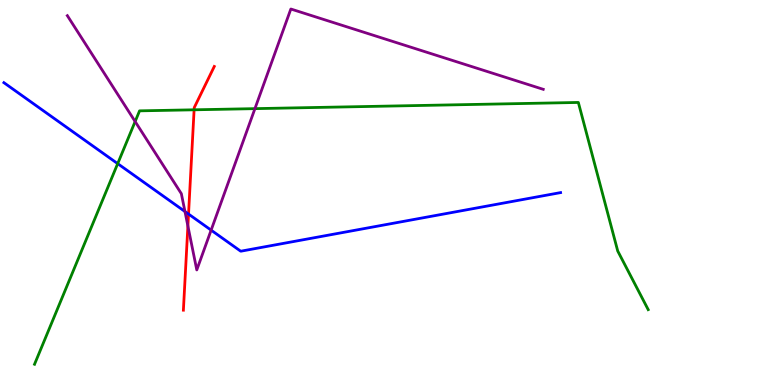[{'lines': ['blue', 'red'], 'intersections': [{'x': 2.43, 'y': 4.44}]}, {'lines': ['green', 'red'], 'intersections': [{'x': 2.5, 'y': 7.15}]}, {'lines': ['purple', 'red'], 'intersections': [{'x': 2.42, 'y': 4.13}]}, {'lines': ['blue', 'green'], 'intersections': [{'x': 1.52, 'y': 5.75}]}, {'lines': ['blue', 'purple'], 'intersections': [{'x': 2.39, 'y': 4.51}, {'x': 2.72, 'y': 4.02}]}, {'lines': ['green', 'purple'], 'intersections': [{'x': 1.74, 'y': 6.84}, {'x': 3.29, 'y': 7.18}]}]